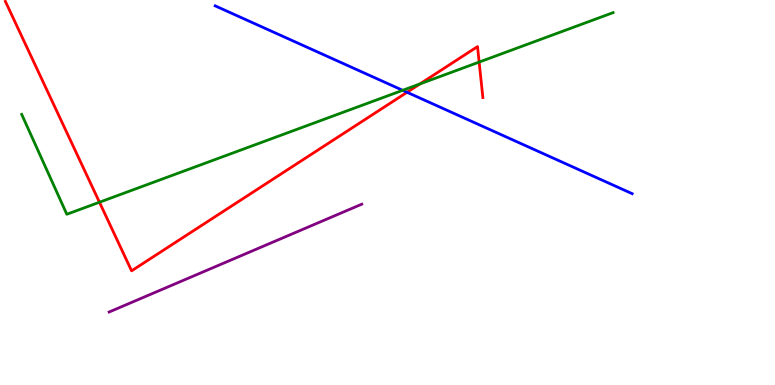[{'lines': ['blue', 'red'], 'intersections': [{'x': 5.25, 'y': 7.6}]}, {'lines': ['green', 'red'], 'intersections': [{'x': 1.28, 'y': 4.75}, {'x': 5.42, 'y': 7.82}, {'x': 6.18, 'y': 8.39}]}, {'lines': ['purple', 'red'], 'intersections': []}, {'lines': ['blue', 'green'], 'intersections': [{'x': 5.2, 'y': 7.65}]}, {'lines': ['blue', 'purple'], 'intersections': []}, {'lines': ['green', 'purple'], 'intersections': []}]